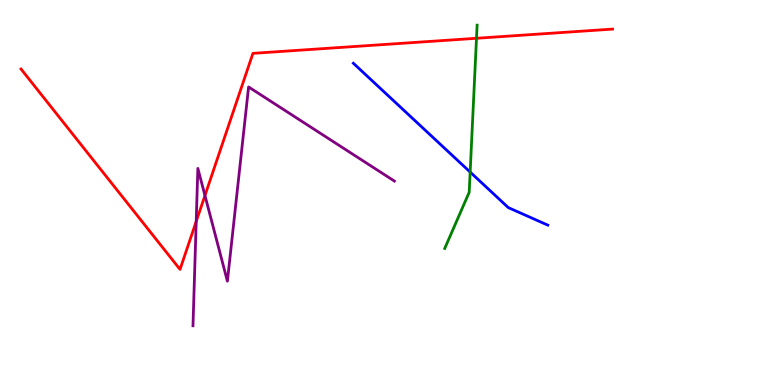[{'lines': ['blue', 'red'], 'intersections': []}, {'lines': ['green', 'red'], 'intersections': [{'x': 6.15, 'y': 9.01}]}, {'lines': ['purple', 'red'], 'intersections': [{'x': 2.53, 'y': 4.25}, {'x': 2.64, 'y': 4.92}]}, {'lines': ['blue', 'green'], 'intersections': [{'x': 6.07, 'y': 5.53}]}, {'lines': ['blue', 'purple'], 'intersections': []}, {'lines': ['green', 'purple'], 'intersections': []}]